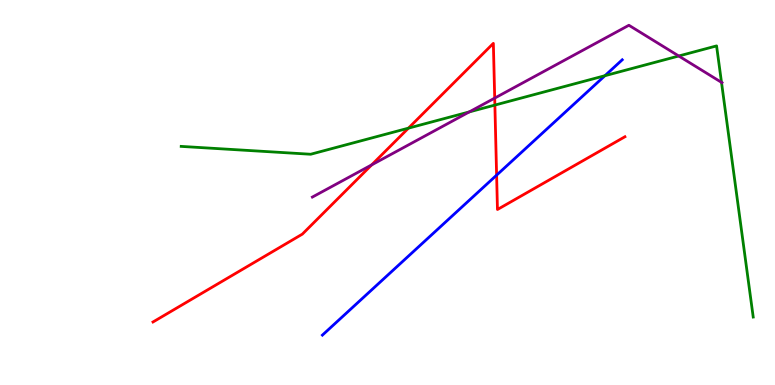[{'lines': ['blue', 'red'], 'intersections': [{'x': 6.41, 'y': 5.45}]}, {'lines': ['green', 'red'], 'intersections': [{'x': 5.27, 'y': 6.67}, {'x': 6.39, 'y': 7.27}]}, {'lines': ['purple', 'red'], 'intersections': [{'x': 4.8, 'y': 5.72}, {'x': 6.38, 'y': 7.45}]}, {'lines': ['blue', 'green'], 'intersections': [{'x': 7.81, 'y': 8.03}]}, {'lines': ['blue', 'purple'], 'intersections': []}, {'lines': ['green', 'purple'], 'intersections': [{'x': 6.05, 'y': 7.09}, {'x': 8.76, 'y': 8.55}, {'x': 9.31, 'y': 7.86}]}]